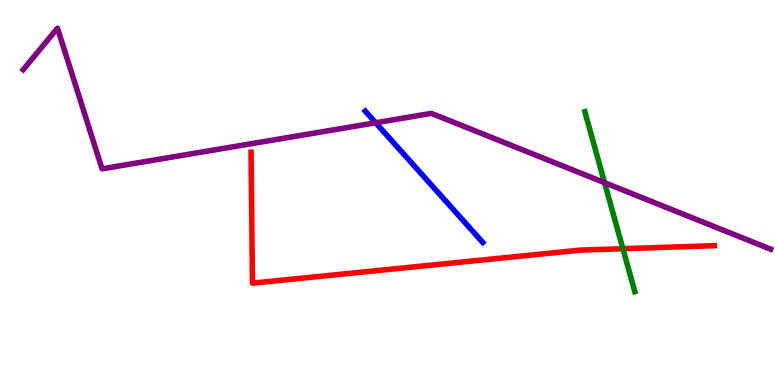[{'lines': ['blue', 'red'], 'intersections': []}, {'lines': ['green', 'red'], 'intersections': [{'x': 8.04, 'y': 3.54}]}, {'lines': ['purple', 'red'], 'intersections': []}, {'lines': ['blue', 'green'], 'intersections': []}, {'lines': ['blue', 'purple'], 'intersections': [{'x': 4.85, 'y': 6.81}]}, {'lines': ['green', 'purple'], 'intersections': [{'x': 7.8, 'y': 5.25}]}]